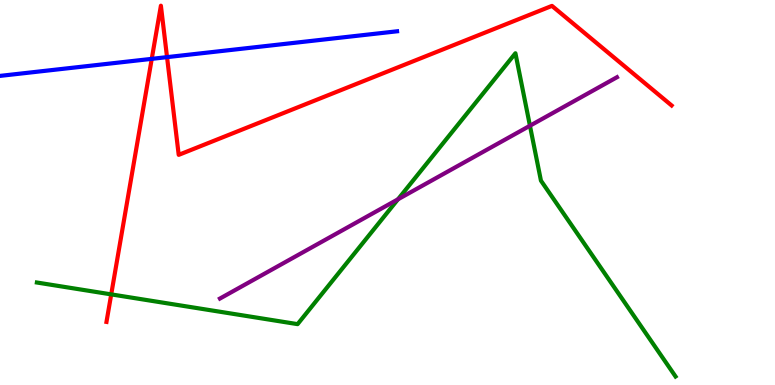[{'lines': ['blue', 'red'], 'intersections': [{'x': 1.96, 'y': 8.47}, {'x': 2.16, 'y': 8.52}]}, {'lines': ['green', 'red'], 'intersections': [{'x': 1.44, 'y': 2.35}]}, {'lines': ['purple', 'red'], 'intersections': []}, {'lines': ['blue', 'green'], 'intersections': []}, {'lines': ['blue', 'purple'], 'intersections': []}, {'lines': ['green', 'purple'], 'intersections': [{'x': 5.14, 'y': 4.82}, {'x': 6.84, 'y': 6.73}]}]